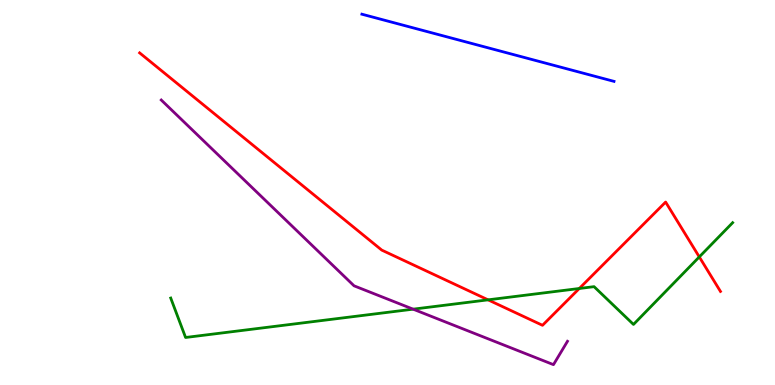[{'lines': ['blue', 'red'], 'intersections': []}, {'lines': ['green', 'red'], 'intersections': [{'x': 6.3, 'y': 2.21}, {'x': 7.47, 'y': 2.51}, {'x': 9.02, 'y': 3.33}]}, {'lines': ['purple', 'red'], 'intersections': []}, {'lines': ['blue', 'green'], 'intersections': []}, {'lines': ['blue', 'purple'], 'intersections': []}, {'lines': ['green', 'purple'], 'intersections': [{'x': 5.33, 'y': 1.97}]}]